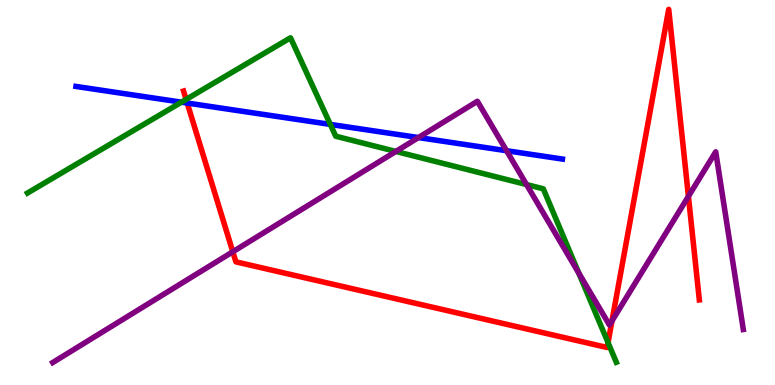[{'lines': ['blue', 'red'], 'intersections': [{'x': 2.42, 'y': 7.32}]}, {'lines': ['green', 'red'], 'intersections': [{'x': 2.4, 'y': 7.42}, {'x': 7.85, 'y': 1.1}]}, {'lines': ['purple', 'red'], 'intersections': [{'x': 3.0, 'y': 3.46}, {'x': 7.9, 'y': 1.66}, {'x': 8.88, 'y': 4.9}]}, {'lines': ['blue', 'green'], 'intersections': [{'x': 2.34, 'y': 7.35}, {'x': 4.26, 'y': 6.77}]}, {'lines': ['blue', 'purple'], 'intersections': [{'x': 5.4, 'y': 6.43}, {'x': 6.54, 'y': 6.09}]}, {'lines': ['green', 'purple'], 'intersections': [{'x': 5.11, 'y': 6.07}, {'x': 6.79, 'y': 5.21}, {'x': 7.47, 'y': 2.91}]}]